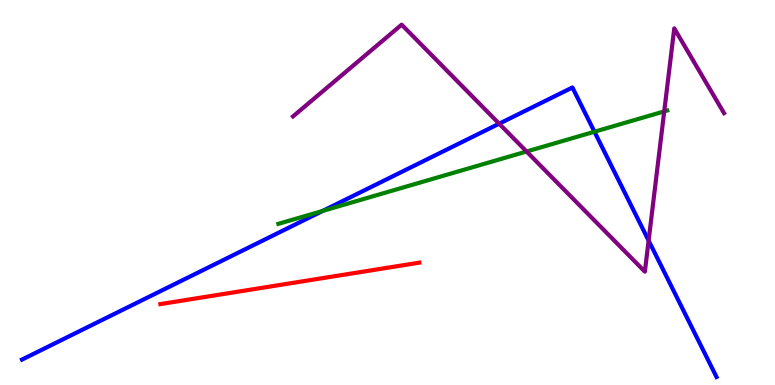[{'lines': ['blue', 'red'], 'intersections': []}, {'lines': ['green', 'red'], 'intersections': []}, {'lines': ['purple', 'red'], 'intersections': []}, {'lines': ['blue', 'green'], 'intersections': [{'x': 4.16, 'y': 4.52}, {'x': 7.67, 'y': 6.58}]}, {'lines': ['blue', 'purple'], 'intersections': [{'x': 6.44, 'y': 6.79}, {'x': 8.37, 'y': 3.75}]}, {'lines': ['green', 'purple'], 'intersections': [{'x': 6.79, 'y': 6.06}, {'x': 8.57, 'y': 7.11}]}]